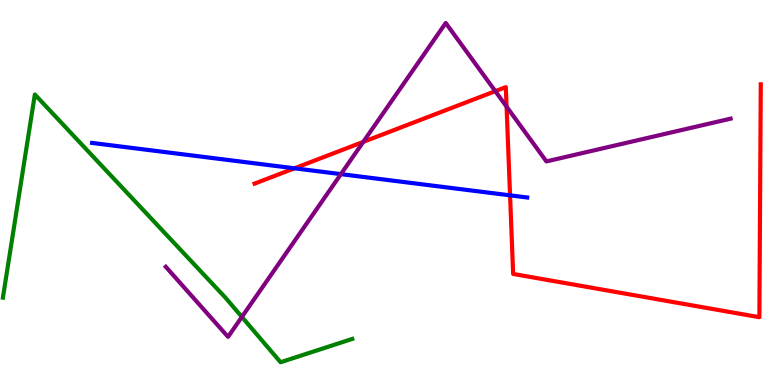[{'lines': ['blue', 'red'], 'intersections': [{'x': 3.8, 'y': 5.63}, {'x': 6.58, 'y': 4.93}]}, {'lines': ['green', 'red'], 'intersections': []}, {'lines': ['purple', 'red'], 'intersections': [{'x': 4.69, 'y': 6.32}, {'x': 6.39, 'y': 7.63}, {'x': 6.54, 'y': 7.23}]}, {'lines': ['blue', 'green'], 'intersections': []}, {'lines': ['blue', 'purple'], 'intersections': [{'x': 4.4, 'y': 5.48}]}, {'lines': ['green', 'purple'], 'intersections': [{'x': 3.12, 'y': 1.77}]}]